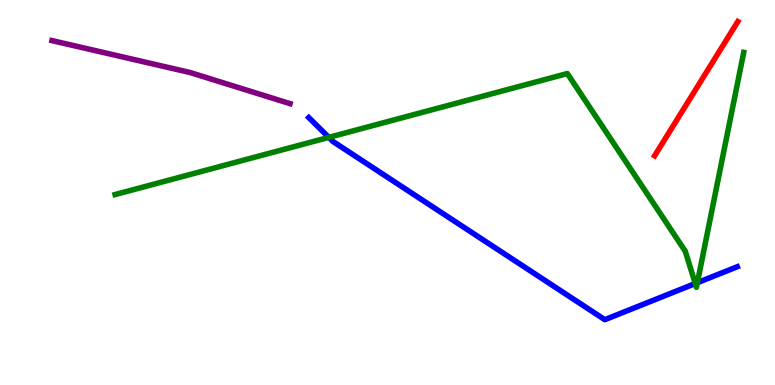[{'lines': ['blue', 'red'], 'intersections': []}, {'lines': ['green', 'red'], 'intersections': []}, {'lines': ['purple', 'red'], 'intersections': []}, {'lines': ['blue', 'green'], 'intersections': [{'x': 4.24, 'y': 6.43}, {'x': 8.97, 'y': 2.64}, {'x': 9.0, 'y': 2.66}]}, {'lines': ['blue', 'purple'], 'intersections': []}, {'lines': ['green', 'purple'], 'intersections': []}]